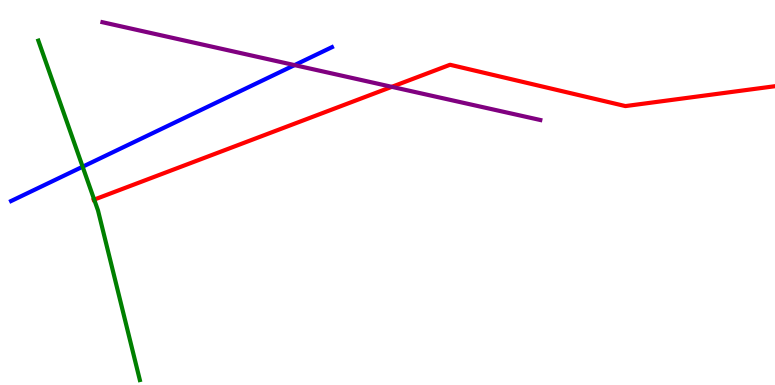[{'lines': ['blue', 'red'], 'intersections': []}, {'lines': ['green', 'red'], 'intersections': [{'x': 1.22, 'y': 4.82}]}, {'lines': ['purple', 'red'], 'intersections': [{'x': 5.06, 'y': 7.74}]}, {'lines': ['blue', 'green'], 'intersections': [{'x': 1.07, 'y': 5.67}]}, {'lines': ['blue', 'purple'], 'intersections': [{'x': 3.8, 'y': 8.31}]}, {'lines': ['green', 'purple'], 'intersections': []}]